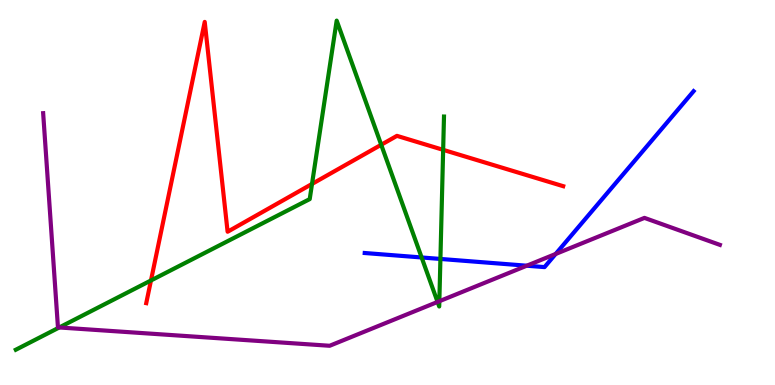[{'lines': ['blue', 'red'], 'intersections': []}, {'lines': ['green', 'red'], 'intersections': [{'x': 1.95, 'y': 2.72}, {'x': 4.03, 'y': 5.22}, {'x': 4.92, 'y': 6.24}, {'x': 5.72, 'y': 6.11}]}, {'lines': ['purple', 'red'], 'intersections': []}, {'lines': ['blue', 'green'], 'intersections': [{'x': 5.44, 'y': 3.31}, {'x': 5.68, 'y': 3.27}]}, {'lines': ['blue', 'purple'], 'intersections': [{'x': 6.8, 'y': 3.1}, {'x': 7.17, 'y': 3.4}]}, {'lines': ['green', 'purple'], 'intersections': [{'x': 0.765, 'y': 1.49}, {'x': 5.65, 'y': 2.16}, {'x': 5.67, 'y': 2.18}]}]